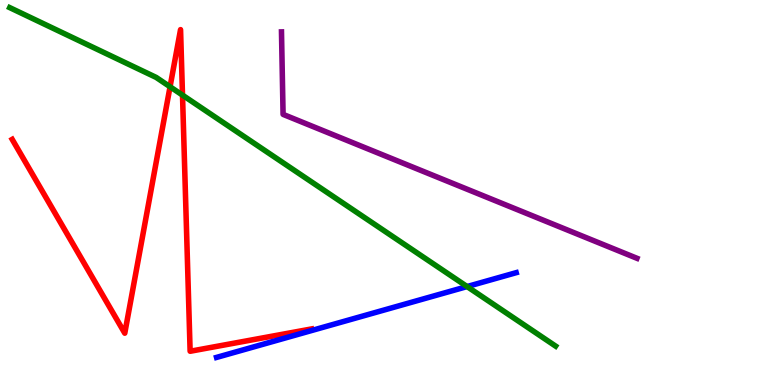[{'lines': ['blue', 'red'], 'intersections': []}, {'lines': ['green', 'red'], 'intersections': [{'x': 2.19, 'y': 7.75}, {'x': 2.35, 'y': 7.53}]}, {'lines': ['purple', 'red'], 'intersections': []}, {'lines': ['blue', 'green'], 'intersections': [{'x': 6.03, 'y': 2.56}]}, {'lines': ['blue', 'purple'], 'intersections': []}, {'lines': ['green', 'purple'], 'intersections': []}]